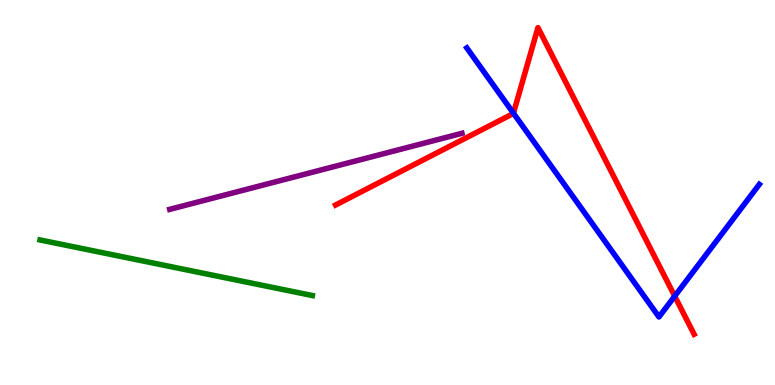[{'lines': ['blue', 'red'], 'intersections': [{'x': 6.63, 'y': 7.06}, {'x': 8.71, 'y': 2.31}]}, {'lines': ['green', 'red'], 'intersections': []}, {'lines': ['purple', 'red'], 'intersections': []}, {'lines': ['blue', 'green'], 'intersections': []}, {'lines': ['blue', 'purple'], 'intersections': []}, {'lines': ['green', 'purple'], 'intersections': []}]